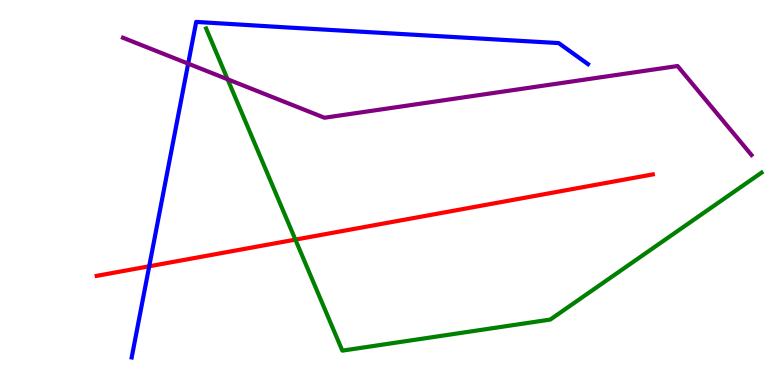[{'lines': ['blue', 'red'], 'intersections': [{'x': 1.93, 'y': 3.08}]}, {'lines': ['green', 'red'], 'intersections': [{'x': 3.81, 'y': 3.78}]}, {'lines': ['purple', 'red'], 'intersections': []}, {'lines': ['blue', 'green'], 'intersections': []}, {'lines': ['blue', 'purple'], 'intersections': [{'x': 2.43, 'y': 8.35}]}, {'lines': ['green', 'purple'], 'intersections': [{'x': 2.94, 'y': 7.94}]}]